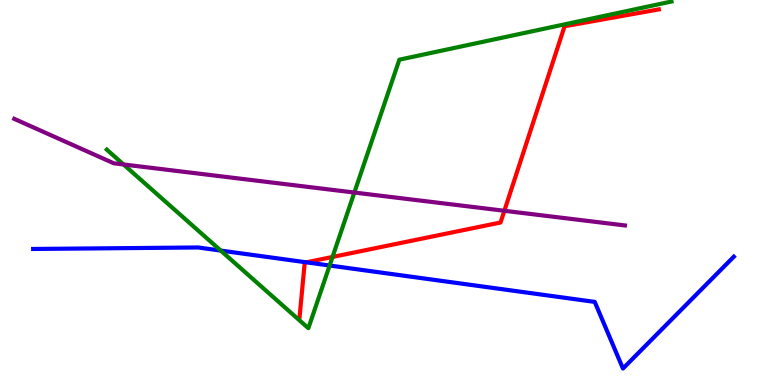[{'lines': ['blue', 'red'], 'intersections': [{'x': 3.95, 'y': 3.19}]}, {'lines': ['green', 'red'], 'intersections': [{'x': 4.29, 'y': 3.33}]}, {'lines': ['purple', 'red'], 'intersections': [{'x': 6.51, 'y': 4.53}]}, {'lines': ['blue', 'green'], 'intersections': [{'x': 2.85, 'y': 3.49}, {'x': 4.25, 'y': 3.1}]}, {'lines': ['blue', 'purple'], 'intersections': []}, {'lines': ['green', 'purple'], 'intersections': [{'x': 1.59, 'y': 5.73}, {'x': 4.57, 'y': 5.0}]}]